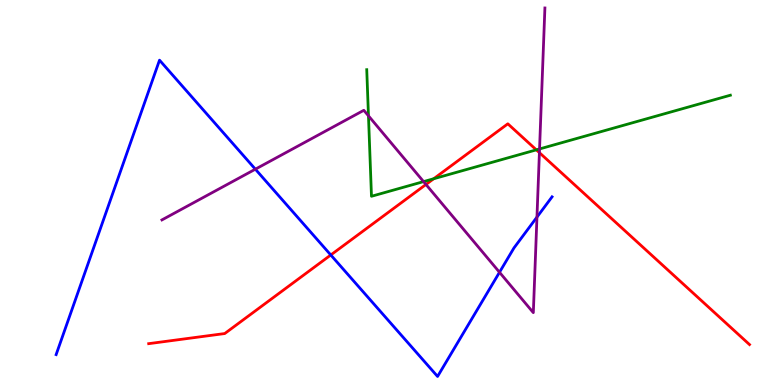[{'lines': ['blue', 'red'], 'intersections': [{'x': 4.27, 'y': 3.38}]}, {'lines': ['green', 'red'], 'intersections': [{'x': 5.6, 'y': 5.36}, {'x': 6.92, 'y': 6.11}]}, {'lines': ['purple', 'red'], 'intersections': [{'x': 5.5, 'y': 5.21}, {'x': 6.96, 'y': 6.03}]}, {'lines': ['blue', 'green'], 'intersections': []}, {'lines': ['blue', 'purple'], 'intersections': [{'x': 3.29, 'y': 5.61}, {'x': 6.45, 'y': 2.93}, {'x': 6.93, 'y': 4.36}]}, {'lines': ['green', 'purple'], 'intersections': [{'x': 4.75, 'y': 6.99}, {'x': 5.47, 'y': 5.28}, {'x': 6.96, 'y': 6.13}]}]